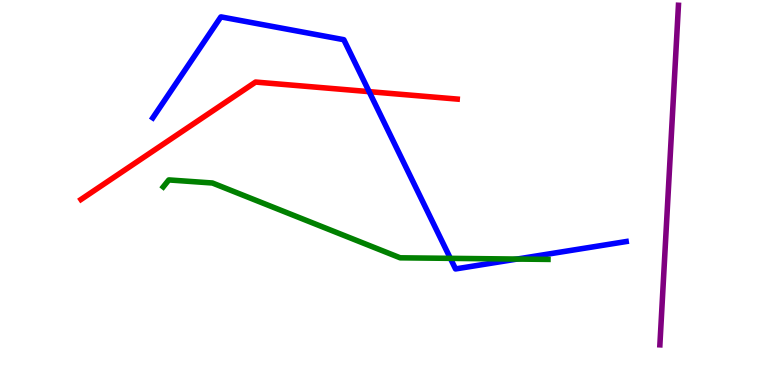[{'lines': ['blue', 'red'], 'intersections': [{'x': 4.76, 'y': 7.62}]}, {'lines': ['green', 'red'], 'intersections': []}, {'lines': ['purple', 'red'], 'intersections': []}, {'lines': ['blue', 'green'], 'intersections': [{'x': 5.81, 'y': 3.29}, {'x': 6.67, 'y': 3.27}]}, {'lines': ['blue', 'purple'], 'intersections': []}, {'lines': ['green', 'purple'], 'intersections': []}]